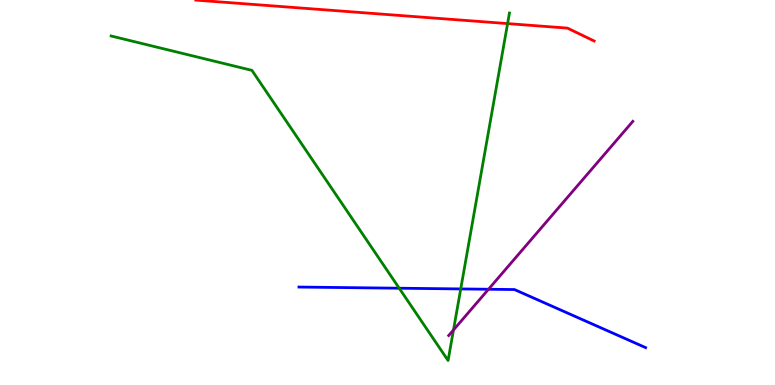[{'lines': ['blue', 'red'], 'intersections': []}, {'lines': ['green', 'red'], 'intersections': [{'x': 6.55, 'y': 9.39}]}, {'lines': ['purple', 'red'], 'intersections': []}, {'lines': ['blue', 'green'], 'intersections': [{'x': 5.15, 'y': 2.51}, {'x': 5.94, 'y': 2.5}]}, {'lines': ['blue', 'purple'], 'intersections': [{'x': 6.3, 'y': 2.49}]}, {'lines': ['green', 'purple'], 'intersections': [{'x': 5.85, 'y': 1.43}]}]